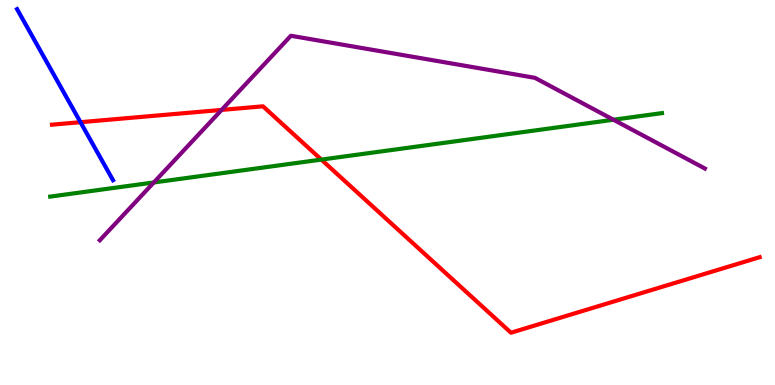[{'lines': ['blue', 'red'], 'intersections': [{'x': 1.04, 'y': 6.83}]}, {'lines': ['green', 'red'], 'intersections': [{'x': 4.15, 'y': 5.85}]}, {'lines': ['purple', 'red'], 'intersections': [{'x': 2.86, 'y': 7.15}]}, {'lines': ['blue', 'green'], 'intersections': []}, {'lines': ['blue', 'purple'], 'intersections': []}, {'lines': ['green', 'purple'], 'intersections': [{'x': 1.98, 'y': 5.26}, {'x': 7.92, 'y': 6.89}]}]